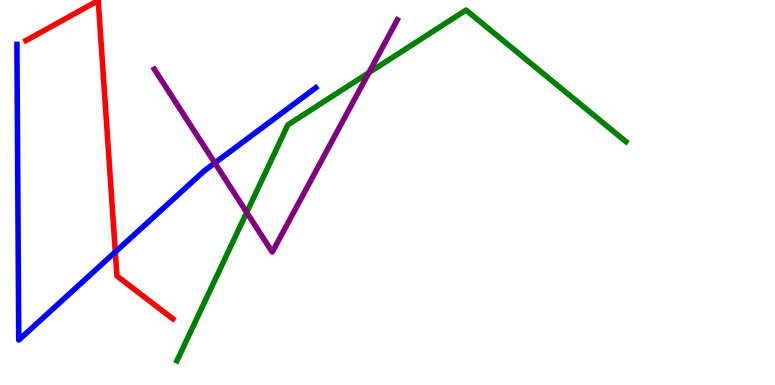[{'lines': ['blue', 'red'], 'intersections': [{'x': 1.49, 'y': 3.46}]}, {'lines': ['green', 'red'], 'intersections': []}, {'lines': ['purple', 'red'], 'intersections': []}, {'lines': ['blue', 'green'], 'intersections': []}, {'lines': ['blue', 'purple'], 'intersections': [{'x': 2.77, 'y': 5.77}]}, {'lines': ['green', 'purple'], 'intersections': [{'x': 3.18, 'y': 4.48}, {'x': 4.76, 'y': 8.11}]}]